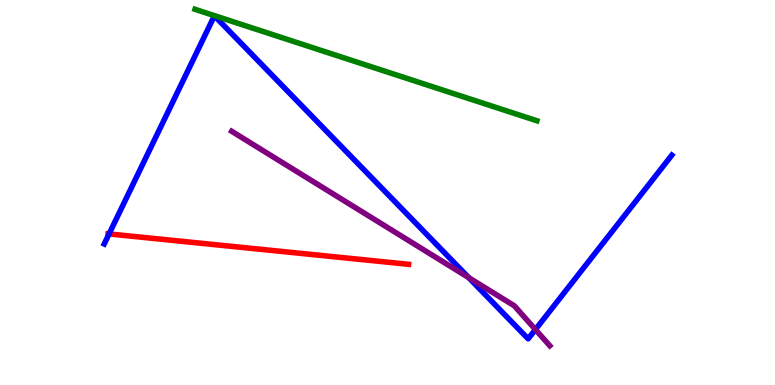[{'lines': ['blue', 'red'], 'intersections': [{'x': 1.41, 'y': 3.92}]}, {'lines': ['green', 'red'], 'intersections': []}, {'lines': ['purple', 'red'], 'intersections': []}, {'lines': ['blue', 'green'], 'intersections': []}, {'lines': ['blue', 'purple'], 'intersections': [{'x': 6.05, 'y': 2.79}, {'x': 6.91, 'y': 1.44}]}, {'lines': ['green', 'purple'], 'intersections': []}]